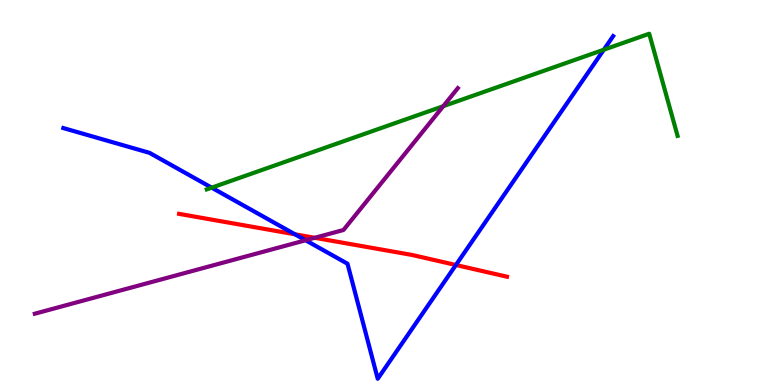[{'lines': ['blue', 'red'], 'intersections': [{'x': 3.81, 'y': 3.91}, {'x': 5.88, 'y': 3.12}]}, {'lines': ['green', 'red'], 'intersections': []}, {'lines': ['purple', 'red'], 'intersections': [{'x': 4.06, 'y': 3.82}]}, {'lines': ['blue', 'green'], 'intersections': [{'x': 2.73, 'y': 5.13}, {'x': 7.79, 'y': 8.71}]}, {'lines': ['blue', 'purple'], 'intersections': [{'x': 3.94, 'y': 3.76}]}, {'lines': ['green', 'purple'], 'intersections': [{'x': 5.72, 'y': 7.24}]}]